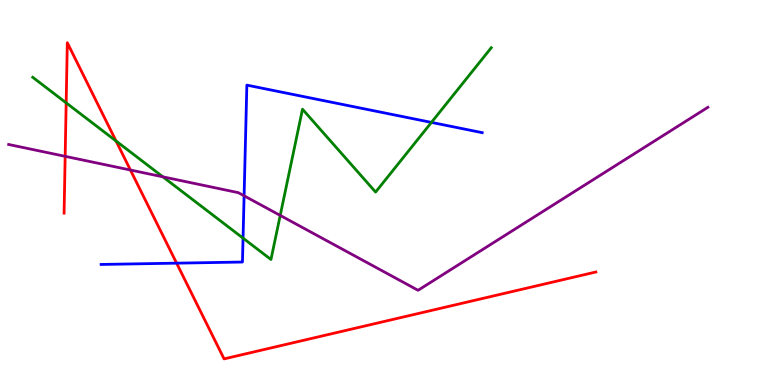[{'lines': ['blue', 'red'], 'intersections': [{'x': 2.28, 'y': 3.16}]}, {'lines': ['green', 'red'], 'intersections': [{'x': 0.854, 'y': 7.33}, {'x': 1.5, 'y': 6.34}]}, {'lines': ['purple', 'red'], 'intersections': [{'x': 0.841, 'y': 5.94}, {'x': 1.68, 'y': 5.58}]}, {'lines': ['blue', 'green'], 'intersections': [{'x': 3.14, 'y': 3.81}, {'x': 5.57, 'y': 6.82}]}, {'lines': ['blue', 'purple'], 'intersections': [{'x': 3.15, 'y': 4.91}]}, {'lines': ['green', 'purple'], 'intersections': [{'x': 2.1, 'y': 5.41}, {'x': 3.62, 'y': 4.4}]}]